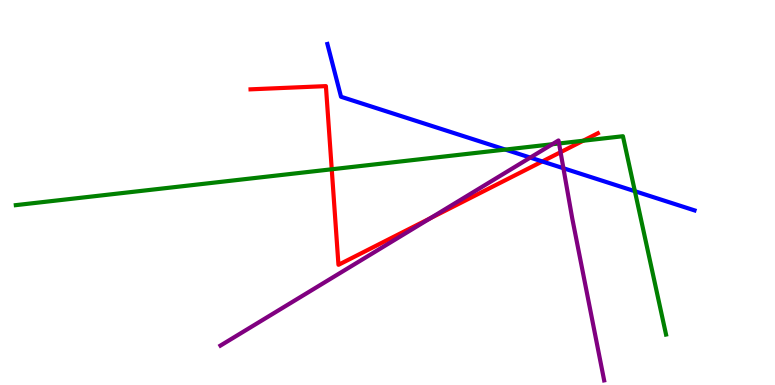[{'lines': ['blue', 'red'], 'intersections': [{'x': 7.0, 'y': 5.81}]}, {'lines': ['green', 'red'], 'intersections': [{'x': 4.28, 'y': 5.6}, {'x': 7.52, 'y': 6.34}]}, {'lines': ['purple', 'red'], 'intersections': [{'x': 5.55, 'y': 4.33}, {'x': 7.23, 'y': 6.05}]}, {'lines': ['blue', 'green'], 'intersections': [{'x': 6.52, 'y': 6.11}, {'x': 8.19, 'y': 5.03}]}, {'lines': ['blue', 'purple'], 'intersections': [{'x': 6.84, 'y': 5.91}, {'x': 7.27, 'y': 5.63}]}, {'lines': ['green', 'purple'], 'intersections': [{'x': 7.13, 'y': 6.25}, {'x': 7.21, 'y': 6.27}]}]